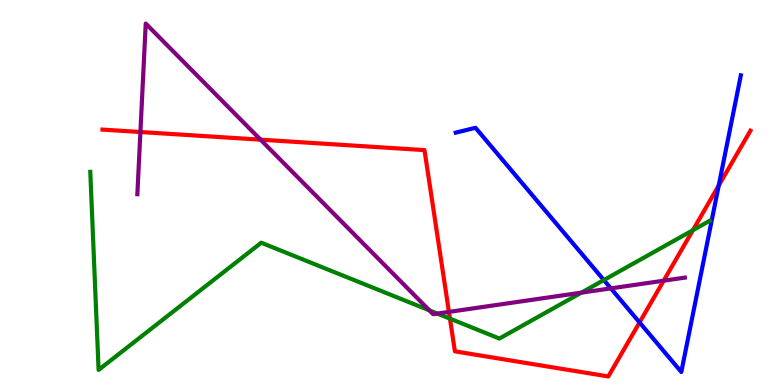[{'lines': ['blue', 'red'], 'intersections': [{'x': 8.25, 'y': 1.63}, {'x': 9.27, 'y': 5.18}]}, {'lines': ['green', 'red'], 'intersections': [{'x': 5.81, 'y': 1.72}, {'x': 8.94, 'y': 4.02}]}, {'lines': ['purple', 'red'], 'intersections': [{'x': 1.81, 'y': 6.57}, {'x': 3.36, 'y': 6.37}, {'x': 5.79, 'y': 1.9}, {'x': 8.56, 'y': 2.71}]}, {'lines': ['blue', 'green'], 'intersections': [{'x': 7.79, 'y': 2.73}]}, {'lines': ['blue', 'purple'], 'intersections': [{'x': 7.88, 'y': 2.51}]}, {'lines': ['green', 'purple'], 'intersections': [{'x': 5.54, 'y': 1.94}, {'x': 5.64, 'y': 1.86}, {'x': 7.5, 'y': 2.4}]}]